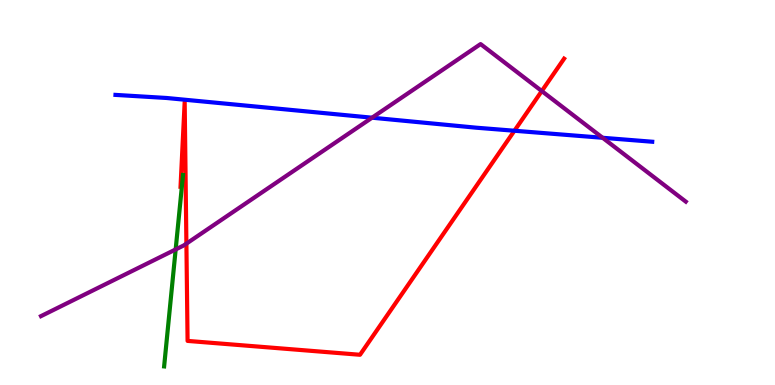[{'lines': ['blue', 'red'], 'intersections': [{'x': 6.64, 'y': 6.6}]}, {'lines': ['green', 'red'], 'intersections': []}, {'lines': ['purple', 'red'], 'intersections': [{'x': 2.41, 'y': 3.67}, {'x': 6.99, 'y': 7.63}]}, {'lines': ['blue', 'green'], 'intersections': []}, {'lines': ['blue', 'purple'], 'intersections': [{'x': 4.8, 'y': 6.94}, {'x': 7.78, 'y': 6.42}]}, {'lines': ['green', 'purple'], 'intersections': [{'x': 2.27, 'y': 3.52}]}]